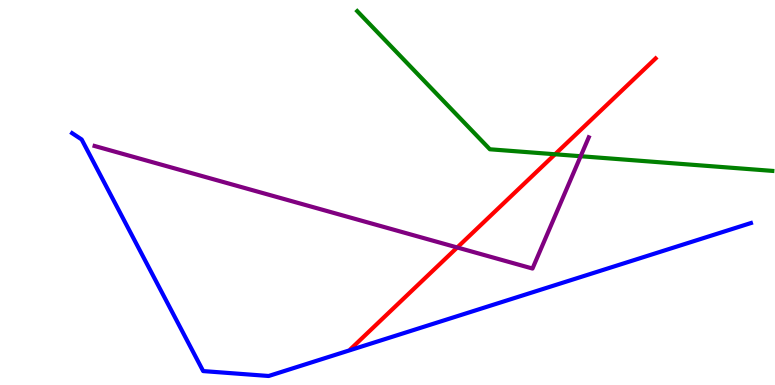[{'lines': ['blue', 'red'], 'intersections': []}, {'lines': ['green', 'red'], 'intersections': [{'x': 7.16, 'y': 5.99}]}, {'lines': ['purple', 'red'], 'intersections': [{'x': 5.9, 'y': 3.57}]}, {'lines': ['blue', 'green'], 'intersections': []}, {'lines': ['blue', 'purple'], 'intersections': []}, {'lines': ['green', 'purple'], 'intersections': [{'x': 7.49, 'y': 5.94}]}]